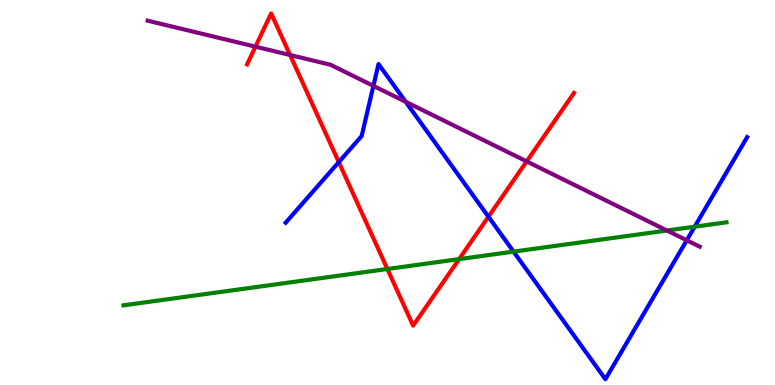[{'lines': ['blue', 'red'], 'intersections': [{'x': 4.37, 'y': 5.79}, {'x': 6.3, 'y': 4.37}]}, {'lines': ['green', 'red'], 'intersections': [{'x': 5.0, 'y': 3.01}, {'x': 5.92, 'y': 3.27}]}, {'lines': ['purple', 'red'], 'intersections': [{'x': 3.3, 'y': 8.79}, {'x': 3.74, 'y': 8.57}, {'x': 6.8, 'y': 5.81}]}, {'lines': ['blue', 'green'], 'intersections': [{'x': 6.63, 'y': 3.46}, {'x': 8.96, 'y': 4.11}]}, {'lines': ['blue', 'purple'], 'intersections': [{'x': 4.82, 'y': 7.77}, {'x': 5.23, 'y': 7.36}, {'x': 8.86, 'y': 3.76}]}, {'lines': ['green', 'purple'], 'intersections': [{'x': 8.61, 'y': 4.01}]}]